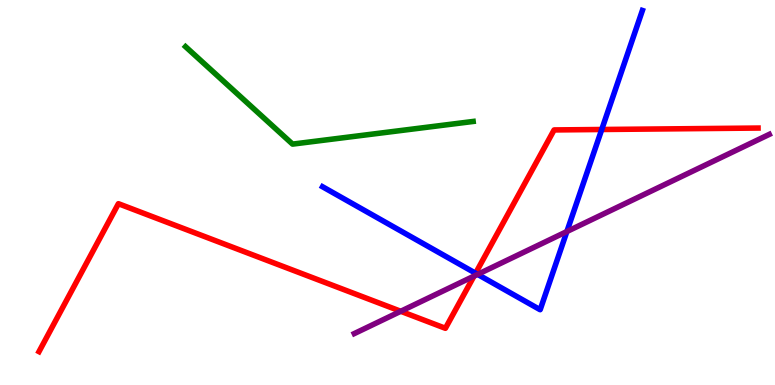[{'lines': ['blue', 'red'], 'intersections': [{'x': 6.14, 'y': 2.9}, {'x': 7.76, 'y': 6.64}]}, {'lines': ['green', 'red'], 'intersections': []}, {'lines': ['purple', 'red'], 'intersections': [{'x': 5.17, 'y': 1.91}, {'x': 6.12, 'y': 2.83}]}, {'lines': ['blue', 'green'], 'intersections': []}, {'lines': ['blue', 'purple'], 'intersections': [{'x': 6.16, 'y': 2.87}, {'x': 7.31, 'y': 3.99}]}, {'lines': ['green', 'purple'], 'intersections': []}]